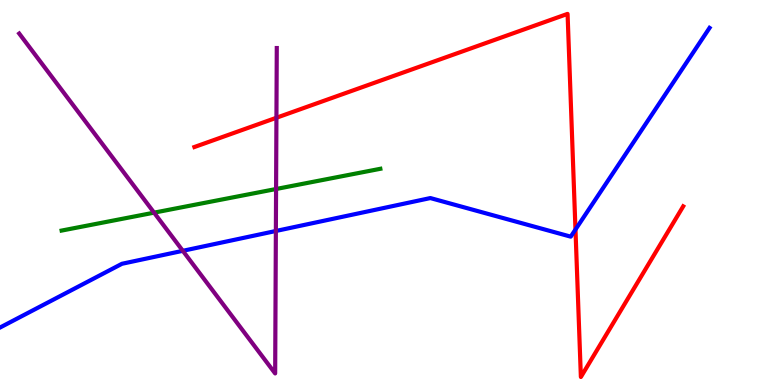[{'lines': ['blue', 'red'], 'intersections': [{'x': 7.43, 'y': 4.04}]}, {'lines': ['green', 'red'], 'intersections': []}, {'lines': ['purple', 'red'], 'intersections': [{'x': 3.57, 'y': 6.94}]}, {'lines': ['blue', 'green'], 'intersections': []}, {'lines': ['blue', 'purple'], 'intersections': [{'x': 2.36, 'y': 3.49}, {'x': 3.56, 'y': 4.0}]}, {'lines': ['green', 'purple'], 'intersections': [{'x': 1.99, 'y': 4.48}, {'x': 3.56, 'y': 5.09}]}]